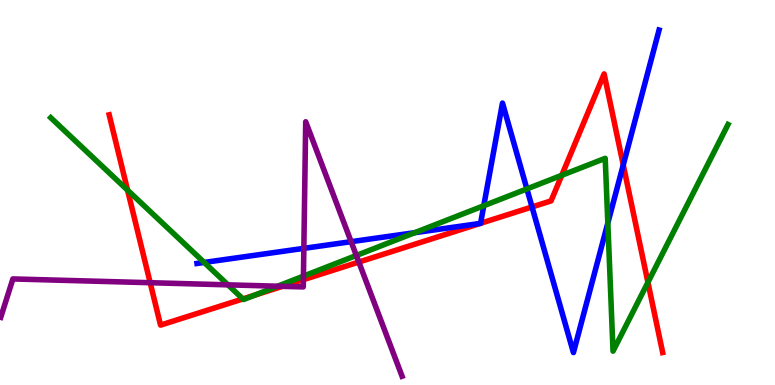[{'lines': ['blue', 'red'], 'intersections': [{'x': 6.2, 'y': 4.2}, {'x': 6.2, 'y': 4.2}, {'x': 6.86, 'y': 4.62}, {'x': 8.04, 'y': 5.72}]}, {'lines': ['green', 'red'], 'intersections': [{'x': 1.65, 'y': 5.06}, {'x': 3.13, 'y': 2.24}, {'x': 3.28, 'y': 2.33}, {'x': 7.25, 'y': 5.45}, {'x': 8.36, 'y': 2.67}]}, {'lines': ['purple', 'red'], 'intersections': [{'x': 1.94, 'y': 2.66}, {'x': 3.64, 'y': 2.56}, {'x': 3.91, 'y': 2.74}, {'x': 4.63, 'y': 3.19}]}, {'lines': ['blue', 'green'], 'intersections': [{'x': 2.63, 'y': 3.18}, {'x': 5.35, 'y': 3.96}, {'x': 6.24, 'y': 4.66}, {'x': 6.8, 'y': 5.09}, {'x': 7.84, 'y': 4.21}]}, {'lines': ['blue', 'purple'], 'intersections': [{'x': 3.92, 'y': 3.55}, {'x': 4.53, 'y': 3.72}]}, {'lines': ['green', 'purple'], 'intersections': [{'x': 2.94, 'y': 2.6}, {'x': 3.58, 'y': 2.57}, {'x': 3.92, 'y': 2.83}, {'x': 4.6, 'y': 3.36}]}]